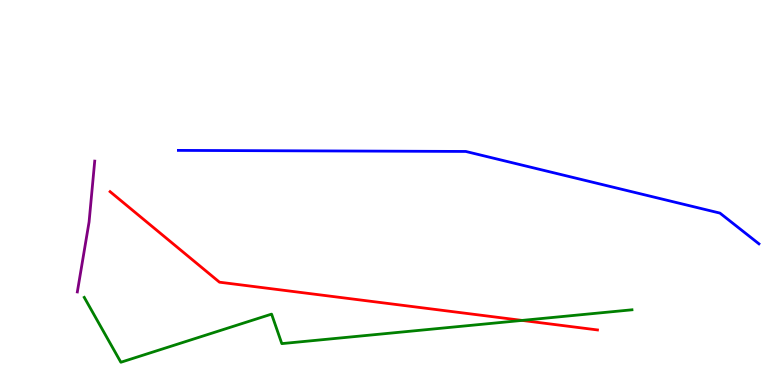[{'lines': ['blue', 'red'], 'intersections': []}, {'lines': ['green', 'red'], 'intersections': [{'x': 6.74, 'y': 1.68}]}, {'lines': ['purple', 'red'], 'intersections': []}, {'lines': ['blue', 'green'], 'intersections': []}, {'lines': ['blue', 'purple'], 'intersections': []}, {'lines': ['green', 'purple'], 'intersections': []}]